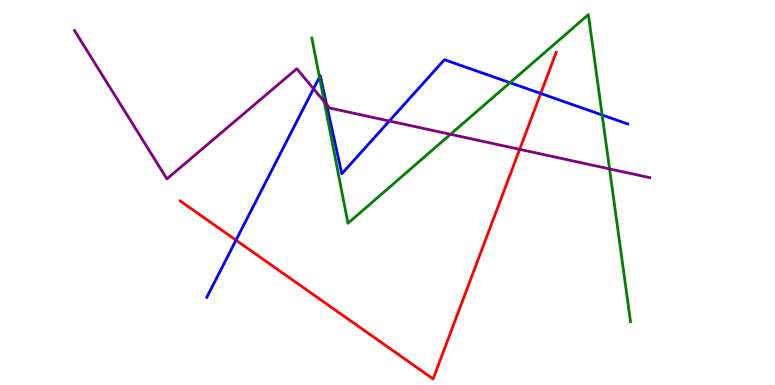[{'lines': ['blue', 'red'], 'intersections': [{'x': 3.05, 'y': 3.76}, {'x': 6.98, 'y': 7.57}]}, {'lines': ['green', 'red'], 'intersections': []}, {'lines': ['purple', 'red'], 'intersections': [{'x': 6.71, 'y': 6.12}]}, {'lines': ['blue', 'green'], 'intersections': [{'x': 4.12, 'y': 8.0}, {'x': 6.58, 'y': 7.85}, {'x': 7.77, 'y': 7.01}]}, {'lines': ['blue', 'purple'], 'intersections': [{'x': 4.05, 'y': 7.69}, {'x': 4.21, 'y': 7.29}, {'x': 5.02, 'y': 6.86}]}, {'lines': ['green', 'purple'], 'intersections': [{'x': 4.18, 'y': 7.36}, {'x': 5.81, 'y': 6.51}, {'x': 7.87, 'y': 5.61}]}]